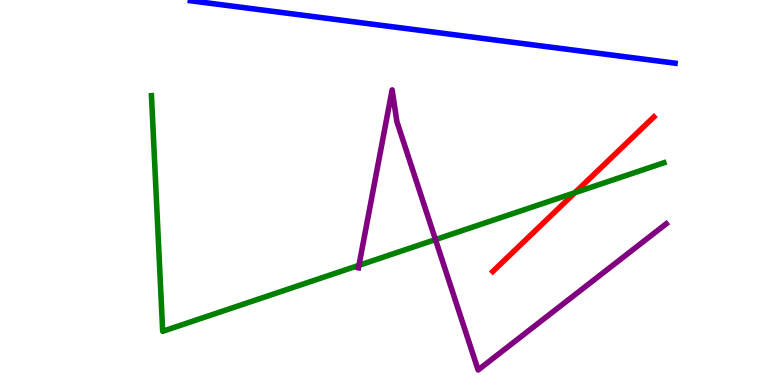[{'lines': ['blue', 'red'], 'intersections': []}, {'lines': ['green', 'red'], 'intersections': [{'x': 7.42, 'y': 4.99}]}, {'lines': ['purple', 'red'], 'intersections': []}, {'lines': ['blue', 'green'], 'intersections': []}, {'lines': ['blue', 'purple'], 'intersections': []}, {'lines': ['green', 'purple'], 'intersections': [{'x': 4.63, 'y': 3.11}, {'x': 5.62, 'y': 3.78}]}]